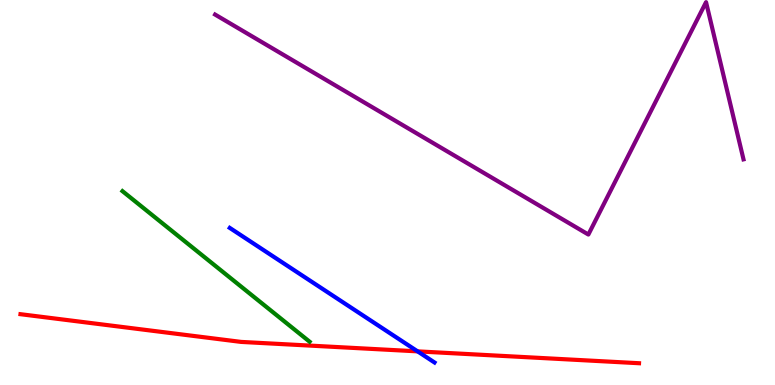[{'lines': ['blue', 'red'], 'intersections': [{'x': 5.39, 'y': 0.874}]}, {'lines': ['green', 'red'], 'intersections': []}, {'lines': ['purple', 'red'], 'intersections': []}, {'lines': ['blue', 'green'], 'intersections': []}, {'lines': ['blue', 'purple'], 'intersections': []}, {'lines': ['green', 'purple'], 'intersections': []}]